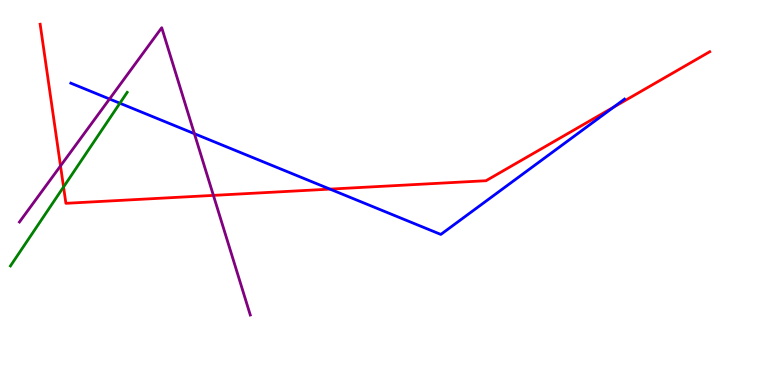[{'lines': ['blue', 'red'], 'intersections': [{'x': 4.26, 'y': 5.09}, {'x': 7.92, 'y': 7.22}]}, {'lines': ['green', 'red'], 'intersections': [{'x': 0.82, 'y': 5.14}]}, {'lines': ['purple', 'red'], 'intersections': [{'x': 0.781, 'y': 5.69}, {'x': 2.75, 'y': 4.93}]}, {'lines': ['blue', 'green'], 'intersections': [{'x': 1.55, 'y': 7.32}]}, {'lines': ['blue', 'purple'], 'intersections': [{'x': 1.41, 'y': 7.43}, {'x': 2.51, 'y': 6.53}]}, {'lines': ['green', 'purple'], 'intersections': []}]